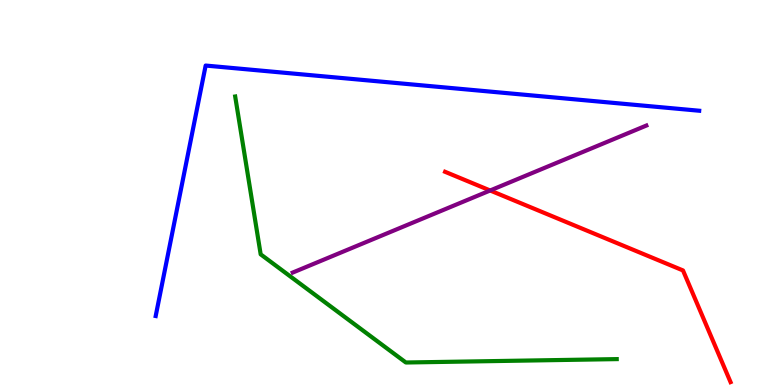[{'lines': ['blue', 'red'], 'intersections': []}, {'lines': ['green', 'red'], 'intersections': []}, {'lines': ['purple', 'red'], 'intersections': [{'x': 6.32, 'y': 5.05}]}, {'lines': ['blue', 'green'], 'intersections': []}, {'lines': ['blue', 'purple'], 'intersections': []}, {'lines': ['green', 'purple'], 'intersections': []}]